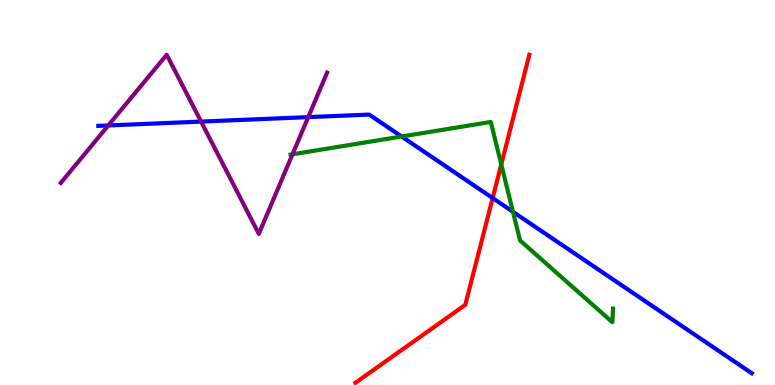[{'lines': ['blue', 'red'], 'intersections': [{'x': 6.36, 'y': 4.86}]}, {'lines': ['green', 'red'], 'intersections': [{'x': 6.47, 'y': 5.73}]}, {'lines': ['purple', 'red'], 'intersections': []}, {'lines': ['blue', 'green'], 'intersections': [{'x': 5.18, 'y': 6.45}, {'x': 6.62, 'y': 4.5}]}, {'lines': ['blue', 'purple'], 'intersections': [{'x': 1.4, 'y': 6.74}, {'x': 2.59, 'y': 6.84}, {'x': 3.98, 'y': 6.96}]}, {'lines': ['green', 'purple'], 'intersections': [{'x': 3.77, 'y': 5.99}]}]